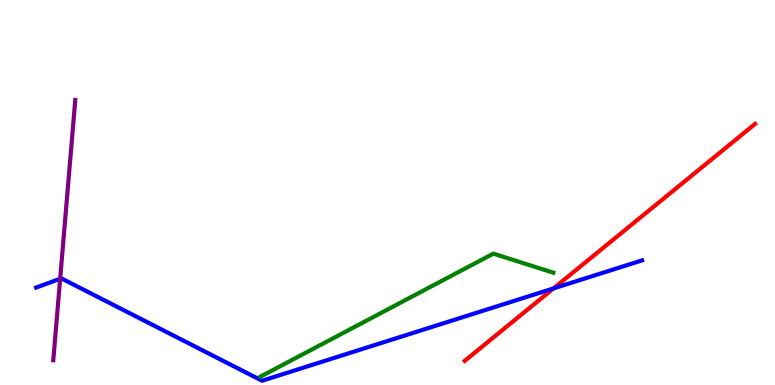[{'lines': ['blue', 'red'], 'intersections': [{'x': 7.14, 'y': 2.51}]}, {'lines': ['green', 'red'], 'intersections': []}, {'lines': ['purple', 'red'], 'intersections': []}, {'lines': ['blue', 'green'], 'intersections': []}, {'lines': ['blue', 'purple'], 'intersections': [{'x': 0.776, 'y': 2.76}]}, {'lines': ['green', 'purple'], 'intersections': []}]